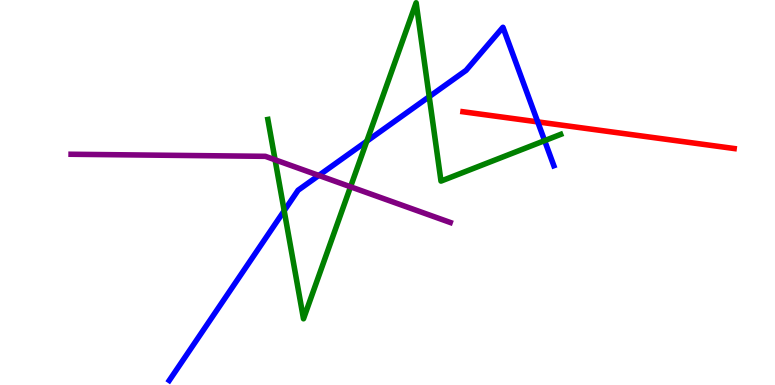[{'lines': ['blue', 'red'], 'intersections': [{'x': 6.94, 'y': 6.83}]}, {'lines': ['green', 'red'], 'intersections': []}, {'lines': ['purple', 'red'], 'intersections': []}, {'lines': ['blue', 'green'], 'intersections': [{'x': 3.67, 'y': 4.53}, {'x': 4.73, 'y': 6.33}, {'x': 5.54, 'y': 7.49}, {'x': 7.03, 'y': 6.35}]}, {'lines': ['blue', 'purple'], 'intersections': [{'x': 4.11, 'y': 5.44}]}, {'lines': ['green', 'purple'], 'intersections': [{'x': 3.55, 'y': 5.85}, {'x': 4.52, 'y': 5.15}]}]